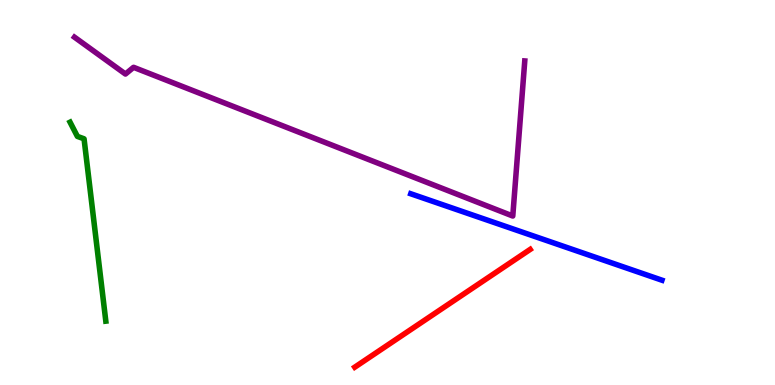[{'lines': ['blue', 'red'], 'intersections': []}, {'lines': ['green', 'red'], 'intersections': []}, {'lines': ['purple', 'red'], 'intersections': []}, {'lines': ['blue', 'green'], 'intersections': []}, {'lines': ['blue', 'purple'], 'intersections': []}, {'lines': ['green', 'purple'], 'intersections': []}]